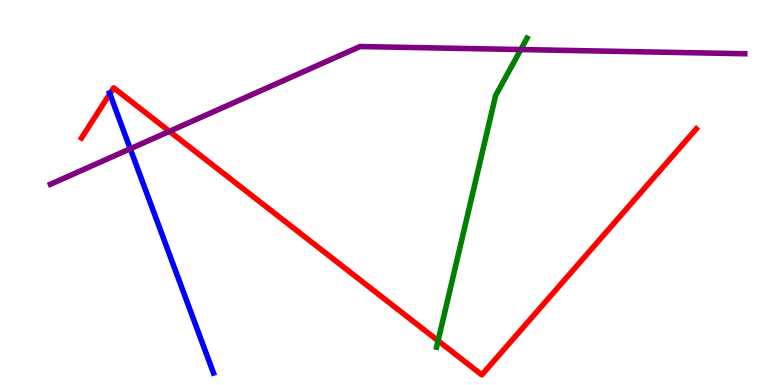[{'lines': ['blue', 'red'], 'intersections': [{'x': 1.42, 'y': 7.56}]}, {'lines': ['green', 'red'], 'intersections': [{'x': 5.65, 'y': 1.15}]}, {'lines': ['purple', 'red'], 'intersections': [{'x': 2.19, 'y': 6.59}]}, {'lines': ['blue', 'green'], 'intersections': []}, {'lines': ['blue', 'purple'], 'intersections': [{'x': 1.68, 'y': 6.14}]}, {'lines': ['green', 'purple'], 'intersections': [{'x': 6.72, 'y': 8.71}]}]